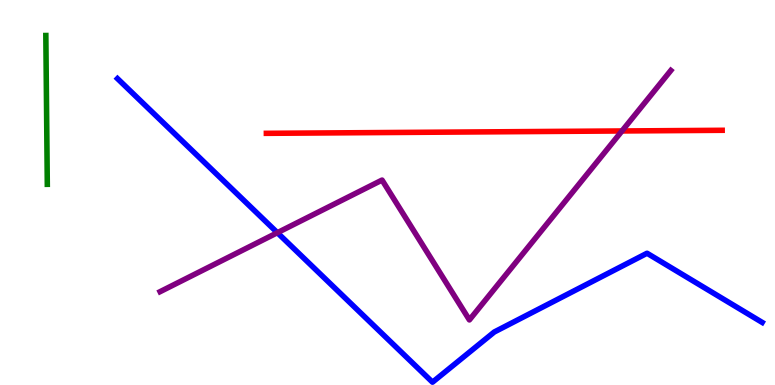[{'lines': ['blue', 'red'], 'intersections': []}, {'lines': ['green', 'red'], 'intersections': []}, {'lines': ['purple', 'red'], 'intersections': [{'x': 8.03, 'y': 6.6}]}, {'lines': ['blue', 'green'], 'intersections': []}, {'lines': ['blue', 'purple'], 'intersections': [{'x': 3.58, 'y': 3.96}]}, {'lines': ['green', 'purple'], 'intersections': []}]